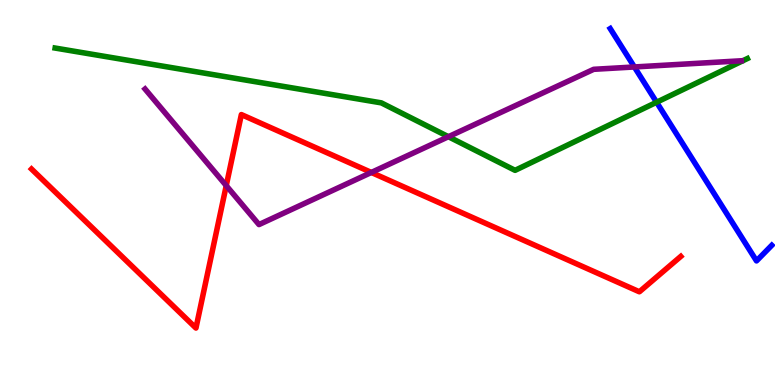[{'lines': ['blue', 'red'], 'intersections': []}, {'lines': ['green', 'red'], 'intersections': []}, {'lines': ['purple', 'red'], 'intersections': [{'x': 2.92, 'y': 5.18}, {'x': 4.79, 'y': 5.52}]}, {'lines': ['blue', 'green'], 'intersections': [{'x': 8.47, 'y': 7.34}]}, {'lines': ['blue', 'purple'], 'intersections': [{'x': 8.19, 'y': 8.26}]}, {'lines': ['green', 'purple'], 'intersections': [{'x': 5.79, 'y': 6.45}]}]